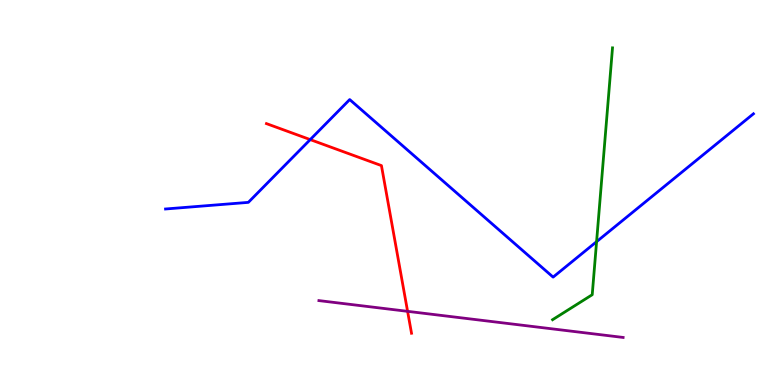[{'lines': ['blue', 'red'], 'intersections': [{'x': 4.0, 'y': 6.37}]}, {'lines': ['green', 'red'], 'intersections': []}, {'lines': ['purple', 'red'], 'intersections': [{'x': 5.26, 'y': 1.91}]}, {'lines': ['blue', 'green'], 'intersections': [{'x': 7.7, 'y': 3.72}]}, {'lines': ['blue', 'purple'], 'intersections': []}, {'lines': ['green', 'purple'], 'intersections': []}]